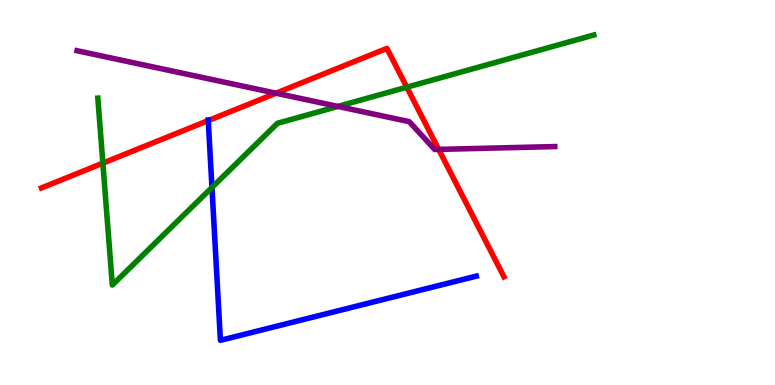[{'lines': ['blue', 'red'], 'intersections': [{'x': 2.69, 'y': 6.87}]}, {'lines': ['green', 'red'], 'intersections': [{'x': 1.33, 'y': 5.76}, {'x': 5.25, 'y': 7.74}]}, {'lines': ['purple', 'red'], 'intersections': [{'x': 3.56, 'y': 7.58}, {'x': 5.66, 'y': 6.12}]}, {'lines': ['blue', 'green'], 'intersections': [{'x': 2.73, 'y': 5.13}]}, {'lines': ['blue', 'purple'], 'intersections': []}, {'lines': ['green', 'purple'], 'intersections': [{'x': 4.36, 'y': 7.24}]}]